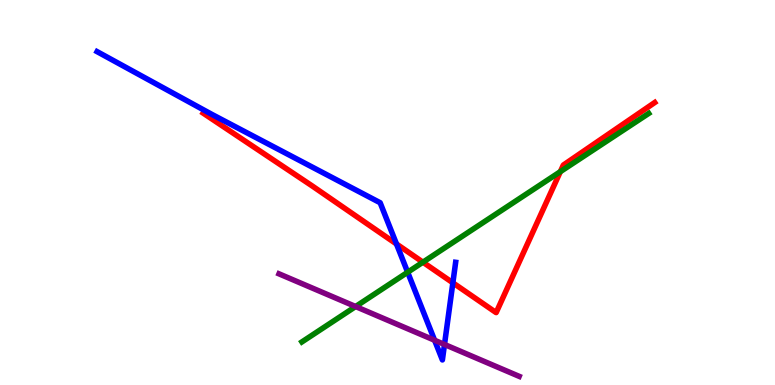[{'lines': ['blue', 'red'], 'intersections': [{'x': 5.12, 'y': 3.66}, {'x': 5.84, 'y': 2.65}]}, {'lines': ['green', 'red'], 'intersections': [{'x': 5.46, 'y': 3.19}, {'x': 7.23, 'y': 5.54}]}, {'lines': ['purple', 'red'], 'intersections': []}, {'lines': ['blue', 'green'], 'intersections': [{'x': 5.26, 'y': 2.93}]}, {'lines': ['blue', 'purple'], 'intersections': [{'x': 5.61, 'y': 1.16}, {'x': 5.74, 'y': 1.05}]}, {'lines': ['green', 'purple'], 'intersections': [{'x': 4.59, 'y': 2.04}]}]